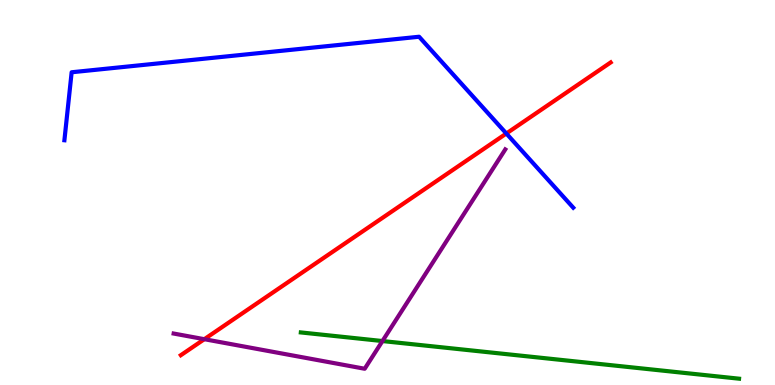[{'lines': ['blue', 'red'], 'intersections': [{'x': 6.53, 'y': 6.53}]}, {'lines': ['green', 'red'], 'intersections': []}, {'lines': ['purple', 'red'], 'intersections': [{'x': 2.64, 'y': 1.19}]}, {'lines': ['blue', 'green'], 'intersections': []}, {'lines': ['blue', 'purple'], 'intersections': []}, {'lines': ['green', 'purple'], 'intersections': [{'x': 4.93, 'y': 1.14}]}]